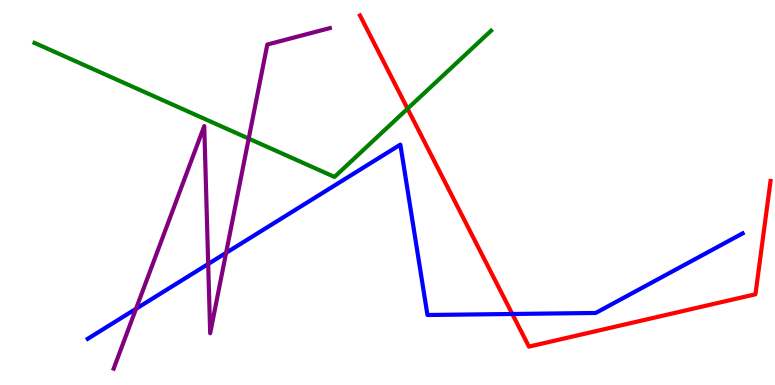[{'lines': ['blue', 'red'], 'intersections': [{'x': 6.61, 'y': 1.84}]}, {'lines': ['green', 'red'], 'intersections': [{'x': 5.26, 'y': 7.18}]}, {'lines': ['purple', 'red'], 'intersections': []}, {'lines': ['blue', 'green'], 'intersections': []}, {'lines': ['blue', 'purple'], 'intersections': [{'x': 1.76, 'y': 1.98}, {'x': 2.69, 'y': 3.14}, {'x': 2.92, 'y': 3.43}]}, {'lines': ['green', 'purple'], 'intersections': [{'x': 3.21, 'y': 6.4}]}]